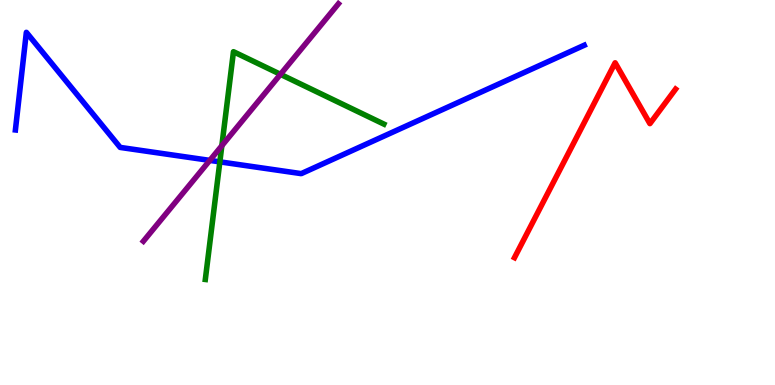[{'lines': ['blue', 'red'], 'intersections': []}, {'lines': ['green', 'red'], 'intersections': []}, {'lines': ['purple', 'red'], 'intersections': []}, {'lines': ['blue', 'green'], 'intersections': [{'x': 2.84, 'y': 5.8}]}, {'lines': ['blue', 'purple'], 'intersections': [{'x': 2.71, 'y': 5.83}]}, {'lines': ['green', 'purple'], 'intersections': [{'x': 2.86, 'y': 6.22}, {'x': 3.62, 'y': 8.07}]}]